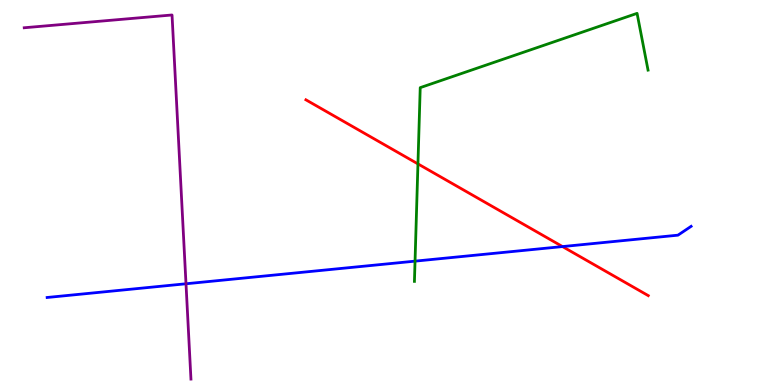[{'lines': ['blue', 'red'], 'intersections': [{'x': 7.26, 'y': 3.6}]}, {'lines': ['green', 'red'], 'intersections': [{'x': 5.39, 'y': 5.74}]}, {'lines': ['purple', 'red'], 'intersections': []}, {'lines': ['blue', 'green'], 'intersections': [{'x': 5.36, 'y': 3.22}]}, {'lines': ['blue', 'purple'], 'intersections': [{'x': 2.4, 'y': 2.63}]}, {'lines': ['green', 'purple'], 'intersections': []}]